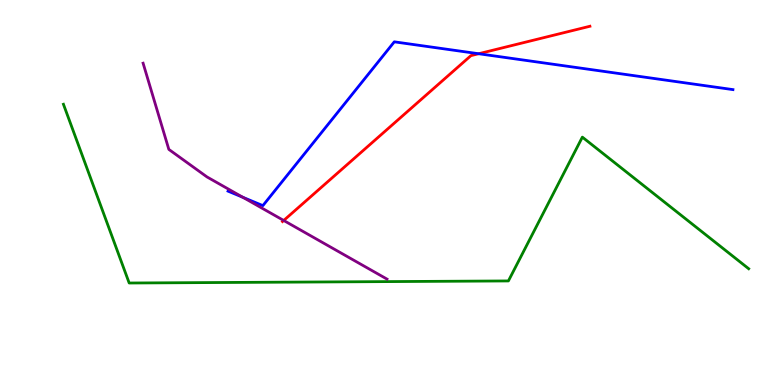[{'lines': ['blue', 'red'], 'intersections': [{'x': 6.18, 'y': 8.6}]}, {'lines': ['green', 'red'], 'intersections': []}, {'lines': ['purple', 'red'], 'intersections': [{'x': 3.66, 'y': 4.27}]}, {'lines': ['blue', 'green'], 'intersections': []}, {'lines': ['blue', 'purple'], 'intersections': [{'x': 3.13, 'y': 4.87}]}, {'lines': ['green', 'purple'], 'intersections': []}]